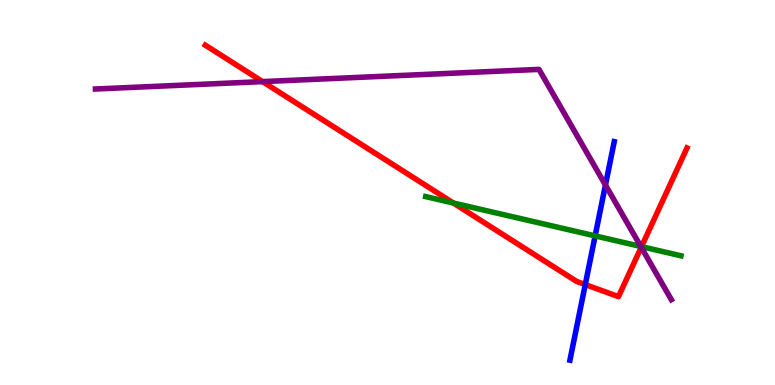[{'lines': ['blue', 'red'], 'intersections': [{'x': 7.55, 'y': 2.61}]}, {'lines': ['green', 'red'], 'intersections': [{'x': 5.85, 'y': 4.73}, {'x': 8.28, 'y': 3.59}]}, {'lines': ['purple', 'red'], 'intersections': [{'x': 3.39, 'y': 7.88}, {'x': 8.27, 'y': 3.58}]}, {'lines': ['blue', 'green'], 'intersections': [{'x': 7.68, 'y': 3.87}]}, {'lines': ['blue', 'purple'], 'intersections': [{'x': 7.81, 'y': 5.19}]}, {'lines': ['green', 'purple'], 'intersections': [{'x': 8.27, 'y': 3.6}]}]